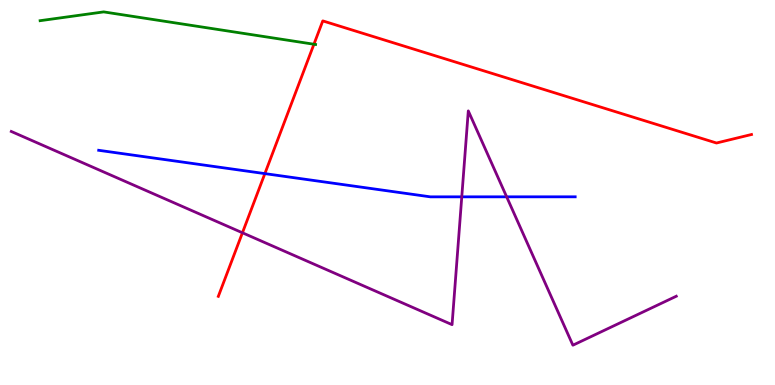[{'lines': ['blue', 'red'], 'intersections': [{'x': 3.42, 'y': 5.49}]}, {'lines': ['green', 'red'], 'intersections': [{'x': 4.05, 'y': 8.85}]}, {'lines': ['purple', 'red'], 'intersections': [{'x': 3.13, 'y': 3.95}]}, {'lines': ['blue', 'green'], 'intersections': []}, {'lines': ['blue', 'purple'], 'intersections': [{'x': 5.96, 'y': 4.89}, {'x': 6.54, 'y': 4.89}]}, {'lines': ['green', 'purple'], 'intersections': []}]